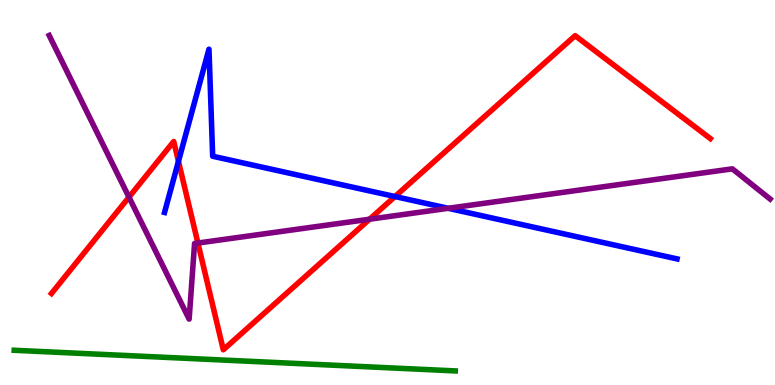[{'lines': ['blue', 'red'], 'intersections': [{'x': 2.3, 'y': 5.81}, {'x': 5.1, 'y': 4.9}]}, {'lines': ['green', 'red'], 'intersections': []}, {'lines': ['purple', 'red'], 'intersections': [{'x': 1.66, 'y': 4.88}, {'x': 2.55, 'y': 3.69}, {'x': 4.77, 'y': 4.31}]}, {'lines': ['blue', 'green'], 'intersections': []}, {'lines': ['blue', 'purple'], 'intersections': [{'x': 5.78, 'y': 4.59}]}, {'lines': ['green', 'purple'], 'intersections': []}]